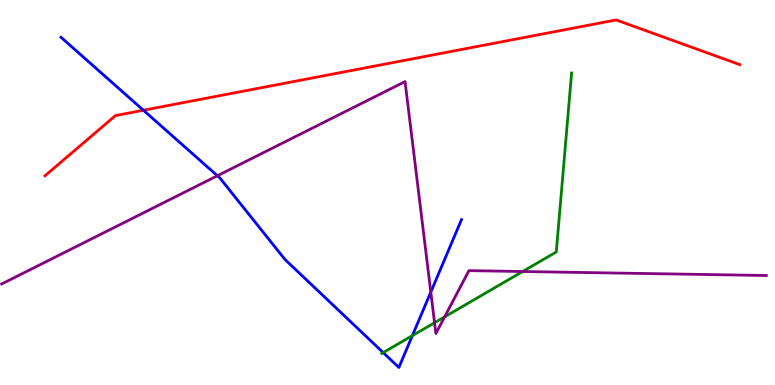[{'lines': ['blue', 'red'], 'intersections': [{'x': 1.85, 'y': 7.14}]}, {'lines': ['green', 'red'], 'intersections': []}, {'lines': ['purple', 'red'], 'intersections': []}, {'lines': ['blue', 'green'], 'intersections': [{'x': 4.94, 'y': 0.842}, {'x': 5.32, 'y': 1.28}]}, {'lines': ['blue', 'purple'], 'intersections': [{'x': 2.81, 'y': 5.43}, {'x': 5.56, 'y': 2.41}]}, {'lines': ['green', 'purple'], 'intersections': [{'x': 5.61, 'y': 1.62}, {'x': 5.74, 'y': 1.77}, {'x': 6.74, 'y': 2.95}]}]